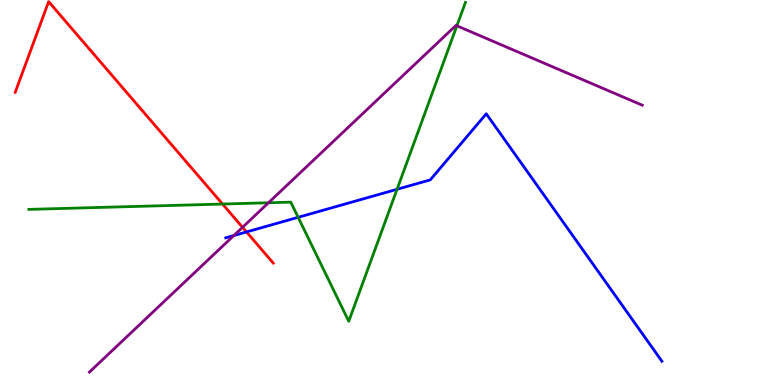[{'lines': ['blue', 'red'], 'intersections': [{'x': 3.18, 'y': 3.98}]}, {'lines': ['green', 'red'], 'intersections': [{'x': 2.87, 'y': 4.7}]}, {'lines': ['purple', 'red'], 'intersections': [{'x': 3.13, 'y': 4.1}]}, {'lines': ['blue', 'green'], 'intersections': [{'x': 3.85, 'y': 4.36}, {'x': 5.12, 'y': 5.08}]}, {'lines': ['blue', 'purple'], 'intersections': [{'x': 3.02, 'y': 3.88}]}, {'lines': ['green', 'purple'], 'intersections': [{'x': 3.46, 'y': 4.73}, {'x': 5.9, 'y': 9.33}]}]